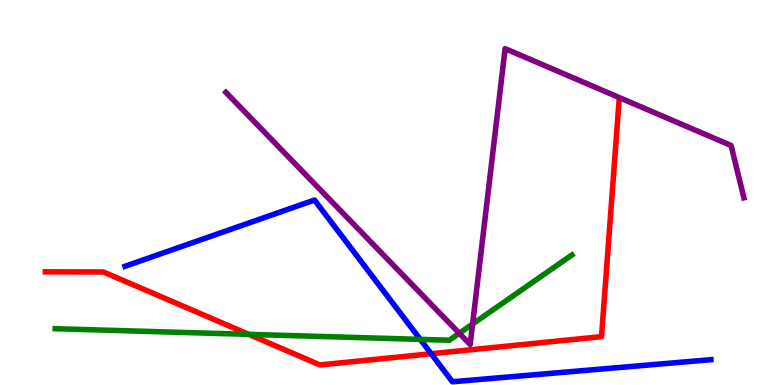[{'lines': ['blue', 'red'], 'intersections': [{'x': 5.56, 'y': 0.811}]}, {'lines': ['green', 'red'], 'intersections': [{'x': 3.21, 'y': 1.32}]}, {'lines': ['purple', 'red'], 'intersections': []}, {'lines': ['blue', 'green'], 'intersections': [{'x': 5.42, 'y': 1.19}]}, {'lines': ['blue', 'purple'], 'intersections': []}, {'lines': ['green', 'purple'], 'intersections': [{'x': 5.93, 'y': 1.34}, {'x': 6.1, 'y': 1.58}]}]